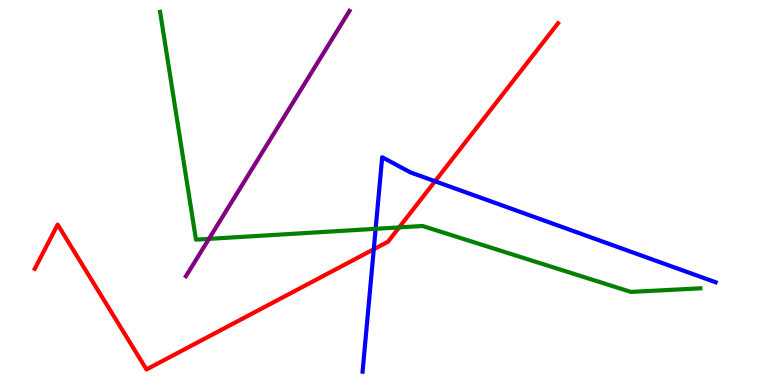[{'lines': ['blue', 'red'], 'intersections': [{'x': 4.82, 'y': 3.53}, {'x': 5.61, 'y': 5.29}]}, {'lines': ['green', 'red'], 'intersections': [{'x': 5.15, 'y': 4.09}]}, {'lines': ['purple', 'red'], 'intersections': []}, {'lines': ['blue', 'green'], 'intersections': [{'x': 4.85, 'y': 4.06}]}, {'lines': ['blue', 'purple'], 'intersections': []}, {'lines': ['green', 'purple'], 'intersections': [{'x': 2.7, 'y': 3.8}]}]